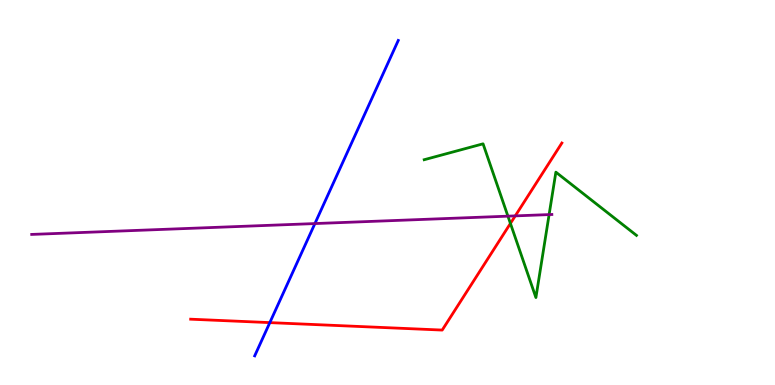[{'lines': ['blue', 'red'], 'intersections': [{'x': 3.48, 'y': 1.62}]}, {'lines': ['green', 'red'], 'intersections': [{'x': 6.59, 'y': 4.2}]}, {'lines': ['purple', 'red'], 'intersections': [{'x': 6.65, 'y': 4.39}]}, {'lines': ['blue', 'green'], 'intersections': []}, {'lines': ['blue', 'purple'], 'intersections': [{'x': 4.06, 'y': 4.19}]}, {'lines': ['green', 'purple'], 'intersections': [{'x': 6.55, 'y': 4.39}, {'x': 7.09, 'y': 4.43}]}]